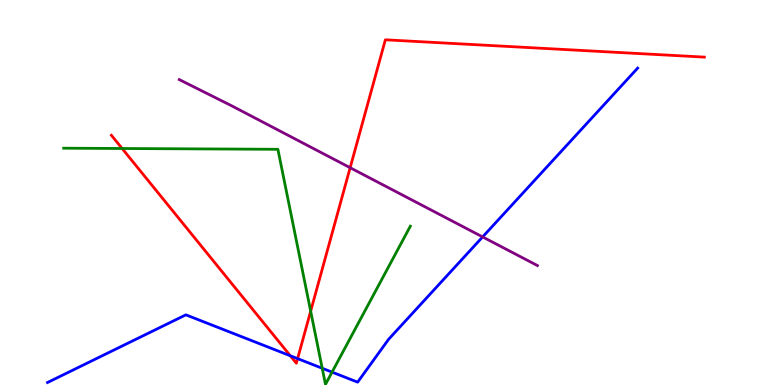[{'lines': ['blue', 'red'], 'intersections': [{'x': 3.75, 'y': 0.759}, {'x': 3.84, 'y': 0.685}]}, {'lines': ['green', 'red'], 'intersections': [{'x': 1.58, 'y': 6.14}, {'x': 4.01, 'y': 1.92}]}, {'lines': ['purple', 'red'], 'intersections': [{'x': 4.52, 'y': 5.64}]}, {'lines': ['blue', 'green'], 'intersections': [{'x': 4.16, 'y': 0.435}, {'x': 4.28, 'y': 0.334}]}, {'lines': ['blue', 'purple'], 'intersections': [{'x': 6.23, 'y': 3.85}]}, {'lines': ['green', 'purple'], 'intersections': []}]